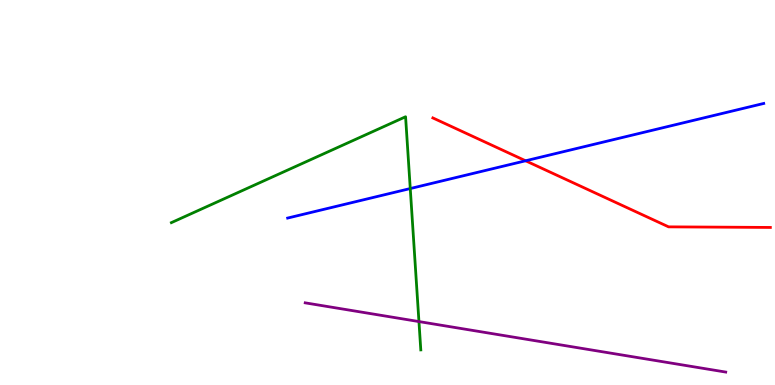[{'lines': ['blue', 'red'], 'intersections': [{'x': 6.78, 'y': 5.82}]}, {'lines': ['green', 'red'], 'intersections': []}, {'lines': ['purple', 'red'], 'intersections': []}, {'lines': ['blue', 'green'], 'intersections': [{'x': 5.29, 'y': 5.1}]}, {'lines': ['blue', 'purple'], 'intersections': []}, {'lines': ['green', 'purple'], 'intersections': [{'x': 5.41, 'y': 1.65}]}]